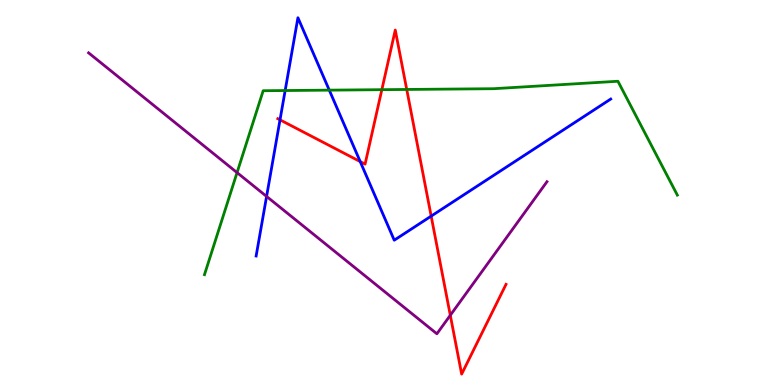[{'lines': ['blue', 'red'], 'intersections': [{'x': 3.61, 'y': 6.89}, {'x': 4.65, 'y': 5.8}, {'x': 5.56, 'y': 4.39}]}, {'lines': ['green', 'red'], 'intersections': [{'x': 4.93, 'y': 7.67}, {'x': 5.25, 'y': 7.68}]}, {'lines': ['purple', 'red'], 'intersections': [{'x': 5.81, 'y': 1.81}]}, {'lines': ['blue', 'green'], 'intersections': [{'x': 3.68, 'y': 7.65}, {'x': 4.25, 'y': 7.66}]}, {'lines': ['blue', 'purple'], 'intersections': [{'x': 3.44, 'y': 4.9}]}, {'lines': ['green', 'purple'], 'intersections': [{'x': 3.06, 'y': 5.52}]}]